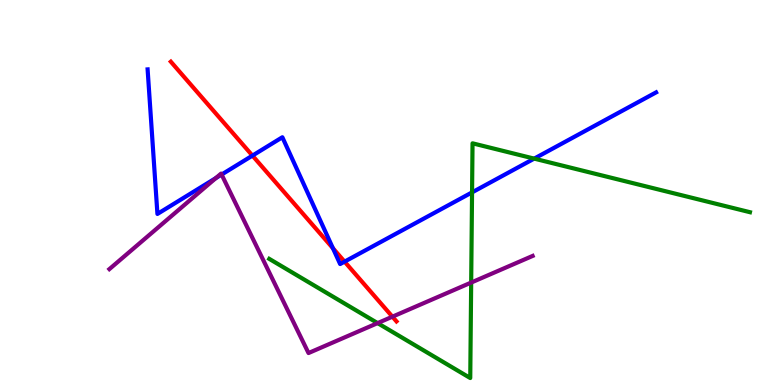[{'lines': ['blue', 'red'], 'intersections': [{'x': 3.26, 'y': 5.96}, {'x': 4.3, 'y': 3.55}, {'x': 4.45, 'y': 3.2}]}, {'lines': ['green', 'red'], 'intersections': []}, {'lines': ['purple', 'red'], 'intersections': [{'x': 5.06, 'y': 1.77}]}, {'lines': ['blue', 'green'], 'intersections': [{'x': 6.09, 'y': 5.0}, {'x': 6.89, 'y': 5.88}]}, {'lines': ['blue', 'purple'], 'intersections': [{'x': 2.78, 'y': 5.37}, {'x': 2.86, 'y': 5.47}]}, {'lines': ['green', 'purple'], 'intersections': [{'x': 4.87, 'y': 1.61}, {'x': 6.08, 'y': 2.66}]}]